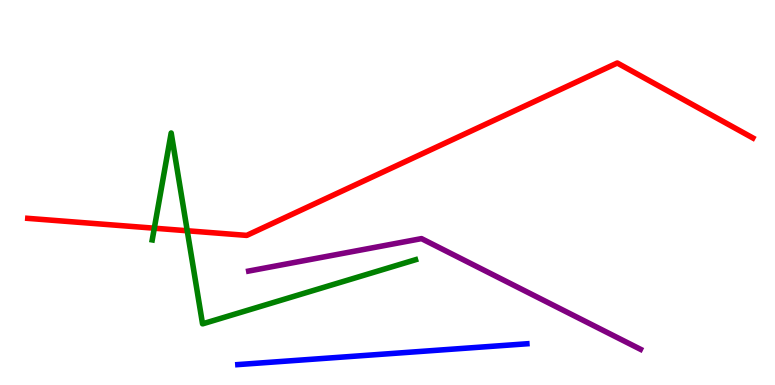[{'lines': ['blue', 'red'], 'intersections': []}, {'lines': ['green', 'red'], 'intersections': [{'x': 1.99, 'y': 4.07}, {'x': 2.42, 'y': 4.01}]}, {'lines': ['purple', 'red'], 'intersections': []}, {'lines': ['blue', 'green'], 'intersections': []}, {'lines': ['blue', 'purple'], 'intersections': []}, {'lines': ['green', 'purple'], 'intersections': []}]